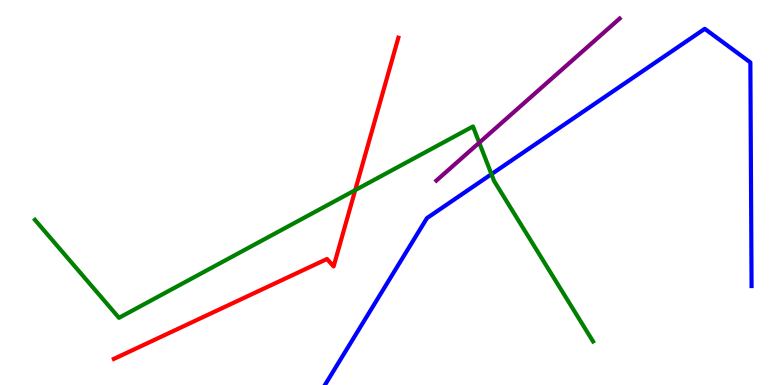[{'lines': ['blue', 'red'], 'intersections': []}, {'lines': ['green', 'red'], 'intersections': [{'x': 4.58, 'y': 5.06}]}, {'lines': ['purple', 'red'], 'intersections': []}, {'lines': ['blue', 'green'], 'intersections': [{'x': 6.34, 'y': 5.48}]}, {'lines': ['blue', 'purple'], 'intersections': []}, {'lines': ['green', 'purple'], 'intersections': [{'x': 6.18, 'y': 6.29}]}]